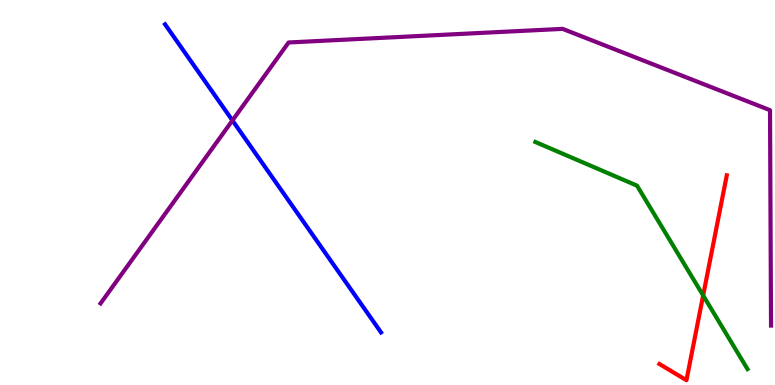[{'lines': ['blue', 'red'], 'intersections': []}, {'lines': ['green', 'red'], 'intersections': [{'x': 9.07, 'y': 2.33}]}, {'lines': ['purple', 'red'], 'intersections': []}, {'lines': ['blue', 'green'], 'intersections': []}, {'lines': ['blue', 'purple'], 'intersections': [{'x': 3.0, 'y': 6.87}]}, {'lines': ['green', 'purple'], 'intersections': []}]